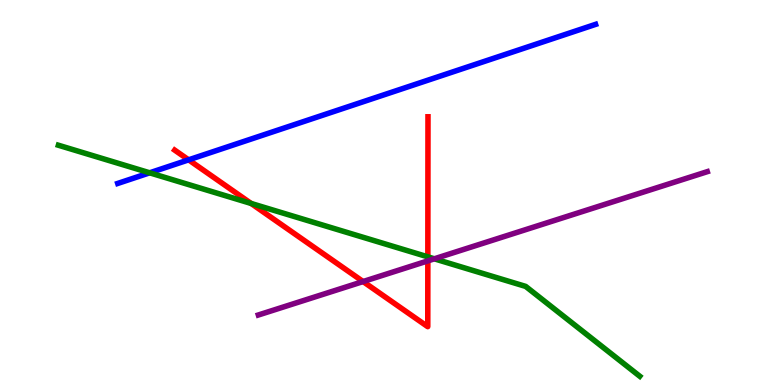[{'lines': ['blue', 'red'], 'intersections': [{'x': 2.43, 'y': 5.85}]}, {'lines': ['green', 'red'], 'intersections': [{'x': 3.24, 'y': 4.72}, {'x': 5.52, 'y': 3.33}]}, {'lines': ['purple', 'red'], 'intersections': [{'x': 4.68, 'y': 2.69}, {'x': 5.52, 'y': 3.22}]}, {'lines': ['blue', 'green'], 'intersections': [{'x': 1.93, 'y': 5.51}]}, {'lines': ['blue', 'purple'], 'intersections': []}, {'lines': ['green', 'purple'], 'intersections': [{'x': 5.6, 'y': 3.28}]}]